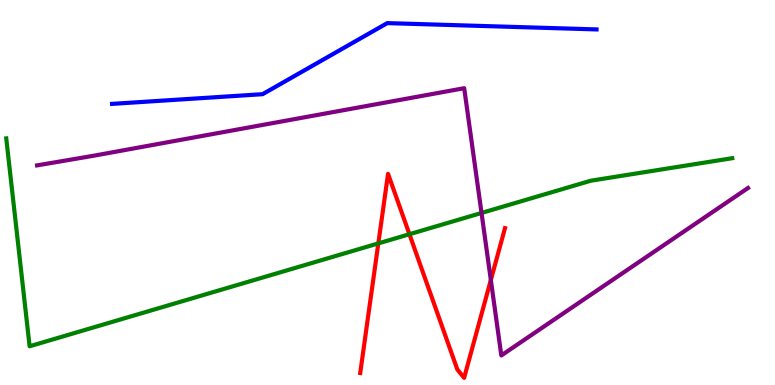[{'lines': ['blue', 'red'], 'intersections': []}, {'lines': ['green', 'red'], 'intersections': [{'x': 4.88, 'y': 3.68}, {'x': 5.28, 'y': 3.92}]}, {'lines': ['purple', 'red'], 'intersections': [{'x': 6.33, 'y': 2.73}]}, {'lines': ['blue', 'green'], 'intersections': []}, {'lines': ['blue', 'purple'], 'intersections': []}, {'lines': ['green', 'purple'], 'intersections': [{'x': 6.21, 'y': 4.47}]}]